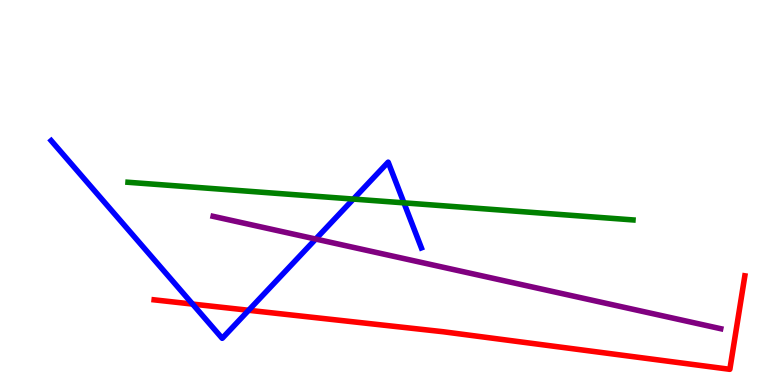[{'lines': ['blue', 'red'], 'intersections': [{'x': 2.48, 'y': 2.1}, {'x': 3.21, 'y': 1.94}]}, {'lines': ['green', 'red'], 'intersections': []}, {'lines': ['purple', 'red'], 'intersections': []}, {'lines': ['blue', 'green'], 'intersections': [{'x': 4.56, 'y': 4.83}, {'x': 5.21, 'y': 4.73}]}, {'lines': ['blue', 'purple'], 'intersections': [{'x': 4.07, 'y': 3.79}]}, {'lines': ['green', 'purple'], 'intersections': []}]